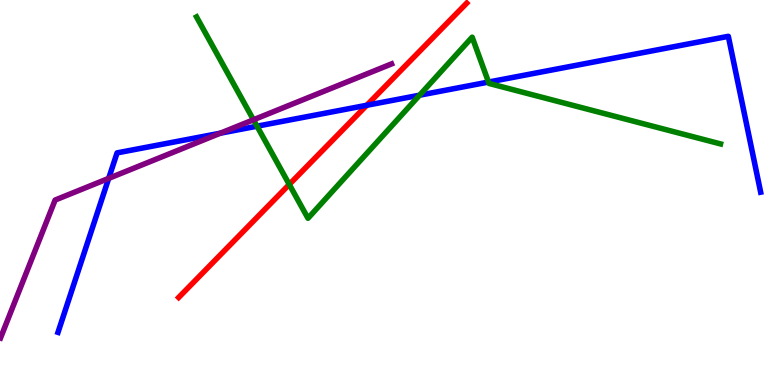[{'lines': ['blue', 'red'], 'intersections': [{'x': 4.73, 'y': 7.27}]}, {'lines': ['green', 'red'], 'intersections': [{'x': 3.73, 'y': 5.21}]}, {'lines': ['purple', 'red'], 'intersections': []}, {'lines': ['blue', 'green'], 'intersections': [{'x': 3.32, 'y': 6.72}, {'x': 5.41, 'y': 7.53}, {'x': 6.3, 'y': 7.87}]}, {'lines': ['blue', 'purple'], 'intersections': [{'x': 1.4, 'y': 5.37}, {'x': 2.84, 'y': 6.54}]}, {'lines': ['green', 'purple'], 'intersections': [{'x': 3.27, 'y': 6.89}]}]